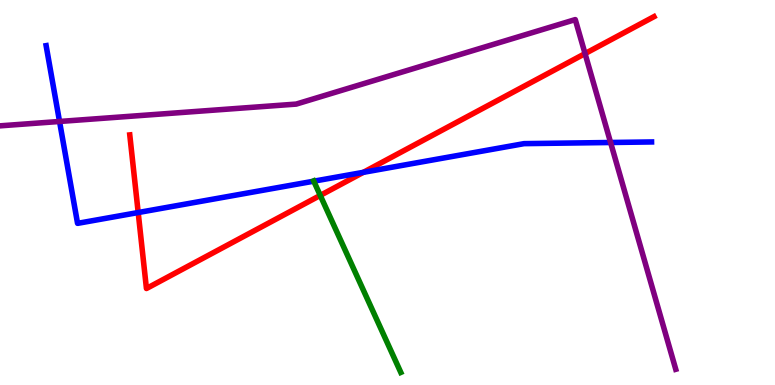[{'lines': ['blue', 'red'], 'intersections': [{'x': 1.78, 'y': 4.48}, {'x': 4.69, 'y': 5.52}]}, {'lines': ['green', 'red'], 'intersections': [{'x': 4.13, 'y': 4.92}]}, {'lines': ['purple', 'red'], 'intersections': [{'x': 7.55, 'y': 8.61}]}, {'lines': ['blue', 'green'], 'intersections': [{'x': 4.05, 'y': 5.29}]}, {'lines': ['blue', 'purple'], 'intersections': [{'x': 0.768, 'y': 6.84}, {'x': 7.88, 'y': 6.3}]}, {'lines': ['green', 'purple'], 'intersections': []}]